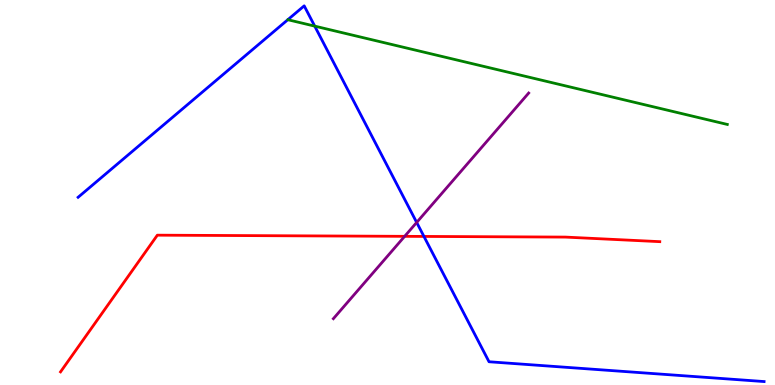[{'lines': ['blue', 'red'], 'intersections': [{'x': 5.47, 'y': 3.86}]}, {'lines': ['green', 'red'], 'intersections': []}, {'lines': ['purple', 'red'], 'intersections': [{'x': 5.22, 'y': 3.86}]}, {'lines': ['blue', 'green'], 'intersections': [{'x': 4.06, 'y': 9.32}]}, {'lines': ['blue', 'purple'], 'intersections': [{'x': 5.38, 'y': 4.22}]}, {'lines': ['green', 'purple'], 'intersections': []}]